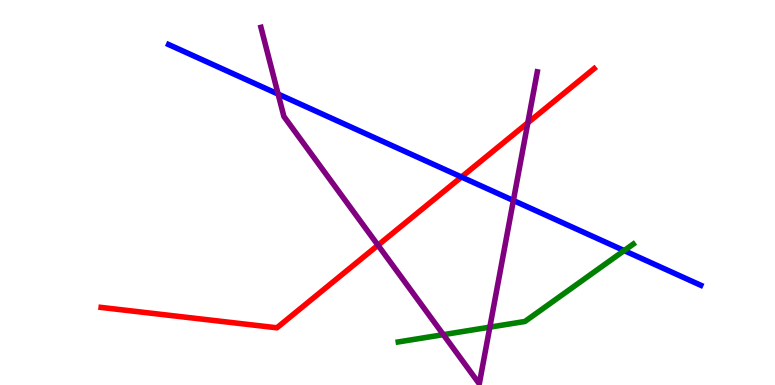[{'lines': ['blue', 'red'], 'intersections': [{'x': 5.95, 'y': 5.4}]}, {'lines': ['green', 'red'], 'intersections': []}, {'lines': ['purple', 'red'], 'intersections': [{'x': 4.88, 'y': 3.63}, {'x': 6.81, 'y': 6.81}]}, {'lines': ['blue', 'green'], 'intersections': [{'x': 8.05, 'y': 3.49}]}, {'lines': ['blue', 'purple'], 'intersections': [{'x': 3.59, 'y': 7.56}, {'x': 6.62, 'y': 4.79}]}, {'lines': ['green', 'purple'], 'intersections': [{'x': 5.72, 'y': 1.31}, {'x': 6.32, 'y': 1.5}]}]